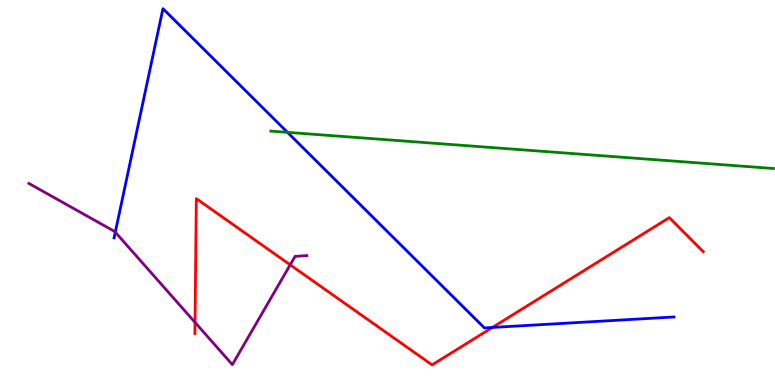[{'lines': ['blue', 'red'], 'intersections': [{'x': 6.35, 'y': 1.49}]}, {'lines': ['green', 'red'], 'intersections': []}, {'lines': ['purple', 'red'], 'intersections': [{'x': 2.52, 'y': 1.63}, {'x': 3.74, 'y': 3.12}]}, {'lines': ['blue', 'green'], 'intersections': [{'x': 3.71, 'y': 6.56}]}, {'lines': ['blue', 'purple'], 'intersections': [{'x': 1.49, 'y': 3.97}]}, {'lines': ['green', 'purple'], 'intersections': []}]